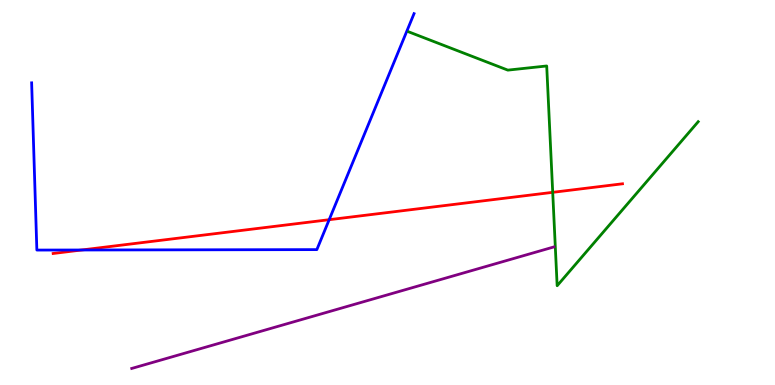[{'lines': ['blue', 'red'], 'intersections': [{'x': 1.05, 'y': 3.51}, {'x': 4.25, 'y': 4.29}]}, {'lines': ['green', 'red'], 'intersections': [{'x': 7.13, 'y': 5.0}]}, {'lines': ['purple', 'red'], 'intersections': []}, {'lines': ['blue', 'green'], 'intersections': []}, {'lines': ['blue', 'purple'], 'intersections': []}, {'lines': ['green', 'purple'], 'intersections': []}]